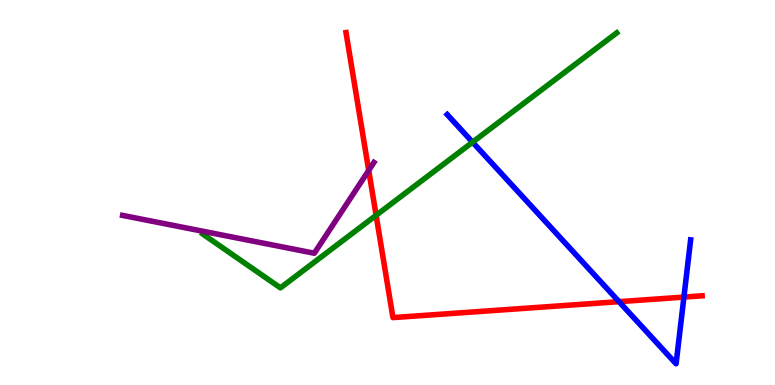[{'lines': ['blue', 'red'], 'intersections': [{'x': 7.99, 'y': 2.16}, {'x': 8.82, 'y': 2.28}]}, {'lines': ['green', 'red'], 'intersections': [{'x': 4.85, 'y': 4.41}]}, {'lines': ['purple', 'red'], 'intersections': [{'x': 4.76, 'y': 5.57}]}, {'lines': ['blue', 'green'], 'intersections': [{'x': 6.1, 'y': 6.31}]}, {'lines': ['blue', 'purple'], 'intersections': []}, {'lines': ['green', 'purple'], 'intersections': []}]